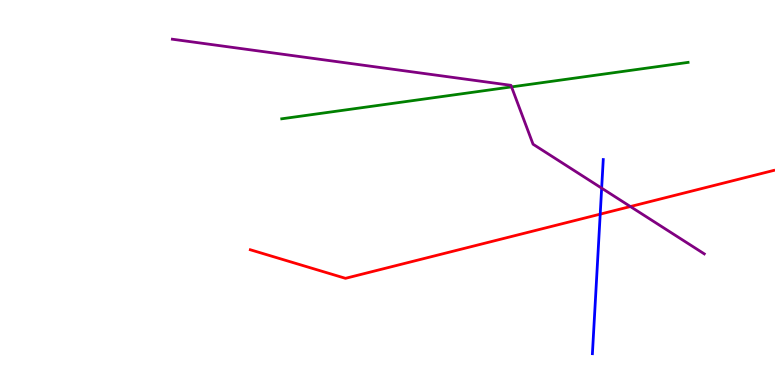[{'lines': ['blue', 'red'], 'intersections': [{'x': 7.74, 'y': 4.44}]}, {'lines': ['green', 'red'], 'intersections': []}, {'lines': ['purple', 'red'], 'intersections': [{'x': 8.13, 'y': 4.64}]}, {'lines': ['blue', 'green'], 'intersections': []}, {'lines': ['blue', 'purple'], 'intersections': [{'x': 7.76, 'y': 5.11}]}, {'lines': ['green', 'purple'], 'intersections': [{'x': 6.6, 'y': 7.74}]}]